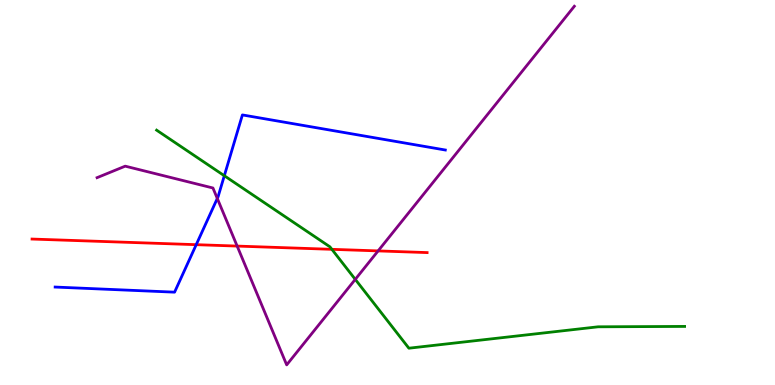[{'lines': ['blue', 'red'], 'intersections': [{'x': 2.53, 'y': 3.64}]}, {'lines': ['green', 'red'], 'intersections': [{'x': 4.28, 'y': 3.52}]}, {'lines': ['purple', 'red'], 'intersections': [{'x': 3.06, 'y': 3.61}, {'x': 4.88, 'y': 3.48}]}, {'lines': ['blue', 'green'], 'intersections': [{'x': 2.89, 'y': 5.44}]}, {'lines': ['blue', 'purple'], 'intersections': [{'x': 2.8, 'y': 4.85}]}, {'lines': ['green', 'purple'], 'intersections': [{'x': 4.58, 'y': 2.74}]}]